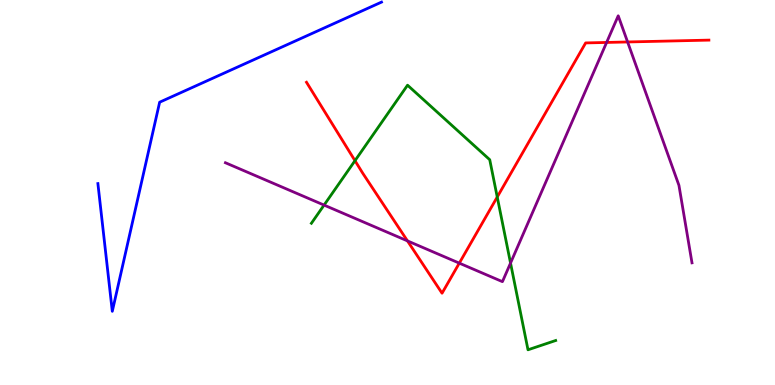[{'lines': ['blue', 'red'], 'intersections': []}, {'lines': ['green', 'red'], 'intersections': [{'x': 4.58, 'y': 5.83}, {'x': 6.42, 'y': 4.88}]}, {'lines': ['purple', 'red'], 'intersections': [{'x': 5.26, 'y': 3.74}, {'x': 5.93, 'y': 3.17}, {'x': 7.83, 'y': 8.9}, {'x': 8.1, 'y': 8.91}]}, {'lines': ['blue', 'green'], 'intersections': []}, {'lines': ['blue', 'purple'], 'intersections': []}, {'lines': ['green', 'purple'], 'intersections': [{'x': 4.18, 'y': 4.67}, {'x': 6.59, 'y': 3.17}]}]